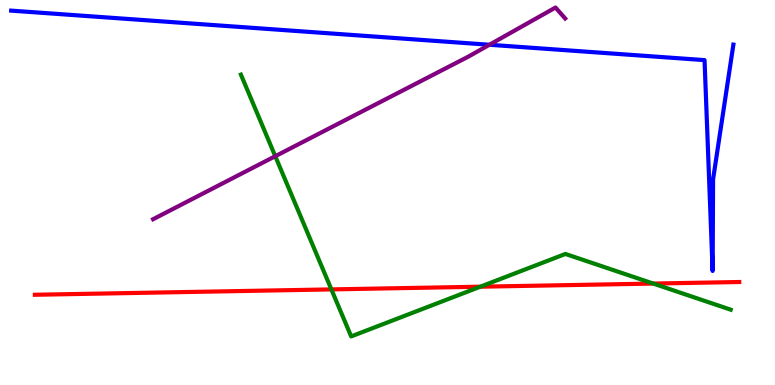[{'lines': ['blue', 'red'], 'intersections': []}, {'lines': ['green', 'red'], 'intersections': [{'x': 4.28, 'y': 2.48}, {'x': 6.2, 'y': 2.55}, {'x': 8.43, 'y': 2.63}]}, {'lines': ['purple', 'red'], 'intersections': []}, {'lines': ['blue', 'green'], 'intersections': []}, {'lines': ['blue', 'purple'], 'intersections': [{'x': 6.32, 'y': 8.84}]}, {'lines': ['green', 'purple'], 'intersections': [{'x': 3.55, 'y': 5.94}]}]